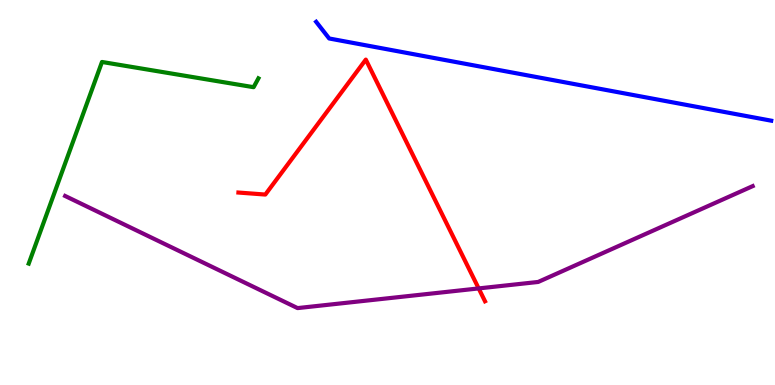[{'lines': ['blue', 'red'], 'intersections': []}, {'lines': ['green', 'red'], 'intersections': []}, {'lines': ['purple', 'red'], 'intersections': [{'x': 6.18, 'y': 2.51}]}, {'lines': ['blue', 'green'], 'intersections': []}, {'lines': ['blue', 'purple'], 'intersections': []}, {'lines': ['green', 'purple'], 'intersections': []}]